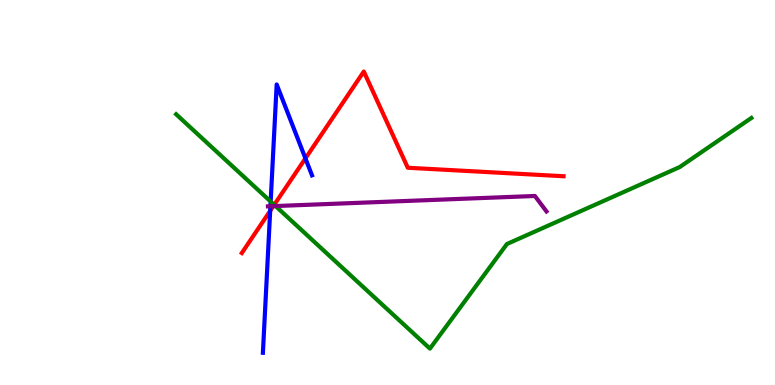[{'lines': ['blue', 'red'], 'intersections': [{'x': 3.49, 'y': 4.52}, {'x': 3.94, 'y': 5.89}]}, {'lines': ['green', 'red'], 'intersections': [{'x': 3.54, 'y': 4.68}]}, {'lines': ['purple', 'red'], 'intersections': [{'x': 3.53, 'y': 4.65}]}, {'lines': ['blue', 'green'], 'intersections': [{'x': 3.49, 'y': 4.76}]}, {'lines': ['blue', 'purple'], 'intersections': [{'x': 3.49, 'y': 4.64}]}, {'lines': ['green', 'purple'], 'intersections': [{'x': 3.56, 'y': 4.65}]}]